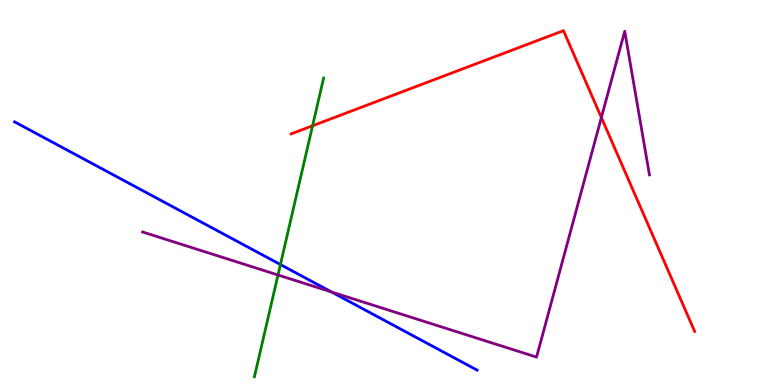[{'lines': ['blue', 'red'], 'intersections': []}, {'lines': ['green', 'red'], 'intersections': [{'x': 4.03, 'y': 6.73}]}, {'lines': ['purple', 'red'], 'intersections': [{'x': 7.76, 'y': 6.95}]}, {'lines': ['blue', 'green'], 'intersections': [{'x': 3.62, 'y': 3.13}]}, {'lines': ['blue', 'purple'], 'intersections': [{'x': 4.28, 'y': 2.42}]}, {'lines': ['green', 'purple'], 'intersections': [{'x': 3.59, 'y': 2.86}]}]